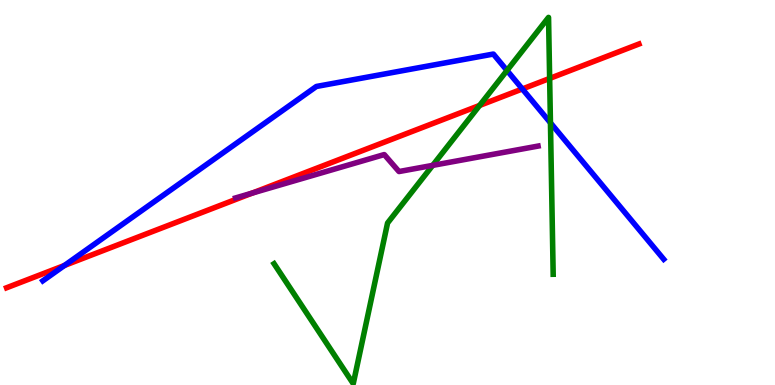[{'lines': ['blue', 'red'], 'intersections': [{'x': 0.832, 'y': 3.1}, {'x': 6.74, 'y': 7.69}]}, {'lines': ['green', 'red'], 'intersections': [{'x': 6.19, 'y': 7.26}, {'x': 7.09, 'y': 7.96}]}, {'lines': ['purple', 'red'], 'intersections': [{'x': 3.25, 'y': 4.99}]}, {'lines': ['blue', 'green'], 'intersections': [{'x': 6.54, 'y': 8.17}, {'x': 7.1, 'y': 6.81}]}, {'lines': ['blue', 'purple'], 'intersections': []}, {'lines': ['green', 'purple'], 'intersections': [{'x': 5.58, 'y': 5.7}]}]